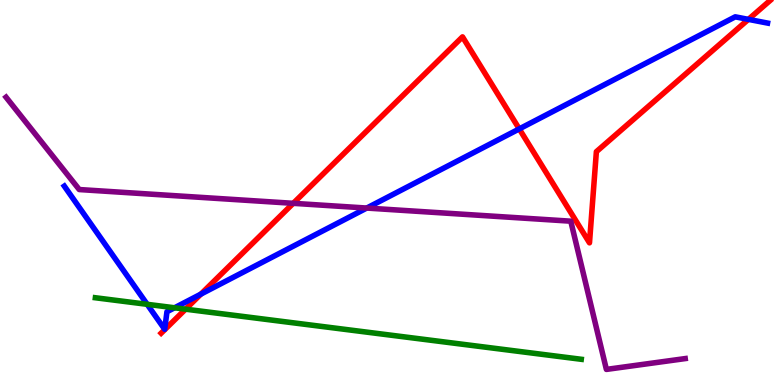[{'lines': ['blue', 'red'], 'intersections': [{'x': 2.59, 'y': 2.36}, {'x': 6.7, 'y': 6.65}, {'x': 9.66, 'y': 9.5}]}, {'lines': ['green', 'red'], 'intersections': [{'x': 2.39, 'y': 1.97}]}, {'lines': ['purple', 'red'], 'intersections': [{'x': 3.78, 'y': 4.72}]}, {'lines': ['blue', 'green'], 'intersections': [{'x': 1.9, 'y': 2.1}, {'x': 2.25, 'y': 2.01}]}, {'lines': ['blue', 'purple'], 'intersections': [{'x': 4.73, 'y': 4.6}]}, {'lines': ['green', 'purple'], 'intersections': []}]